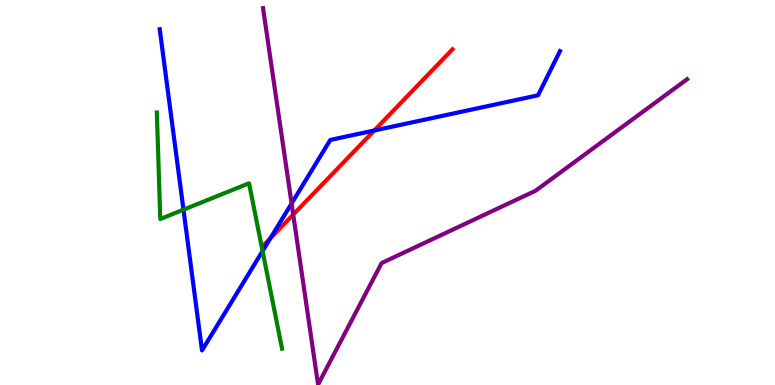[{'lines': ['blue', 'red'], 'intersections': [{'x': 3.49, 'y': 3.81}, {'x': 4.83, 'y': 6.61}]}, {'lines': ['green', 'red'], 'intersections': []}, {'lines': ['purple', 'red'], 'intersections': [{'x': 3.78, 'y': 4.43}]}, {'lines': ['blue', 'green'], 'intersections': [{'x': 2.37, 'y': 4.55}, {'x': 3.39, 'y': 3.48}]}, {'lines': ['blue', 'purple'], 'intersections': [{'x': 3.76, 'y': 4.72}]}, {'lines': ['green', 'purple'], 'intersections': []}]